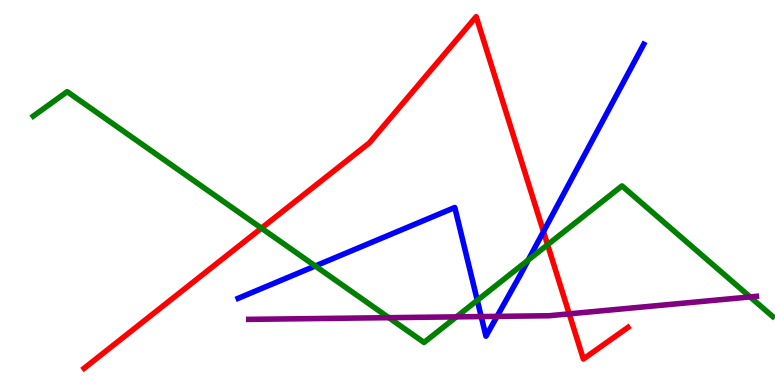[{'lines': ['blue', 'red'], 'intersections': [{'x': 7.01, 'y': 3.98}]}, {'lines': ['green', 'red'], 'intersections': [{'x': 3.37, 'y': 4.07}, {'x': 7.07, 'y': 3.64}]}, {'lines': ['purple', 'red'], 'intersections': [{'x': 7.34, 'y': 1.85}]}, {'lines': ['blue', 'green'], 'intersections': [{'x': 4.07, 'y': 3.09}, {'x': 6.16, 'y': 2.2}, {'x': 6.82, 'y': 3.25}]}, {'lines': ['blue', 'purple'], 'intersections': [{'x': 6.21, 'y': 1.78}, {'x': 6.41, 'y': 1.78}]}, {'lines': ['green', 'purple'], 'intersections': [{'x': 5.02, 'y': 1.75}, {'x': 5.89, 'y': 1.77}, {'x': 9.68, 'y': 2.29}]}]